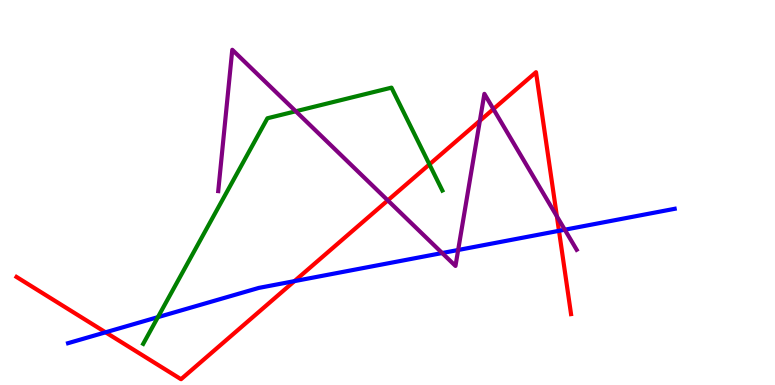[{'lines': ['blue', 'red'], 'intersections': [{'x': 1.36, 'y': 1.37}, {'x': 3.8, 'y': 2.7}, {'x': 7.21, 'y': 4.0}]}, {'lines': ['green', 'red'], 'intersections': [{'x': 5.54, 'y': 5.73}]}, {'lines': ['purple', 'red'], 'intersections': [{'x': 5.0, 'y': 4.8}, {'x': 6.19, 'y': 6.86}, {'x': 6.37, 'y': 7.17}, {'x': 7.19, 'y': 4.38}]}, {'lines': ['blue', 'green'], 'intersections': [{'x': 2.04, 'y': 1.76}]}, {'lines': ['blue', 'purple'], 'intersections': [{'x': 5.71, 'y': 3.43}, {'x': 5.91, 'y': 3.51}, {'x': 7.29, 'y': 4.03}]}, {'lines': ['green', 'purple'], 'intersections': [{'x': 3.82, 'y': 7.11}]}]